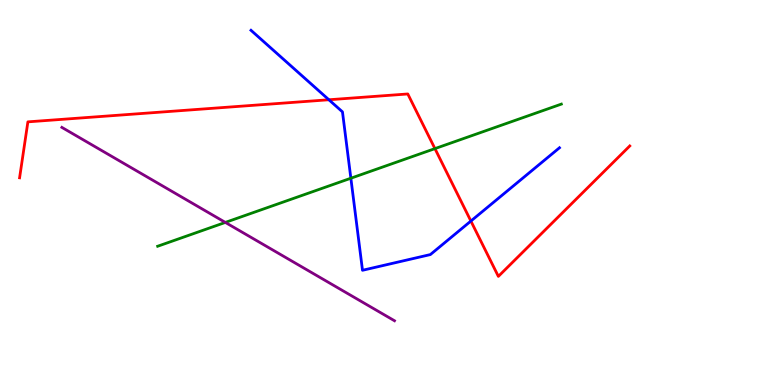[{'lines': ['blue', 'red'], 'intersections': [{'x': 4.24, 'y': 7.41}, {'x': 6.08, 'y': 4.26}]}, {'lines': ['green', 'red'], 'intersections': [{'x': 5.61, 'y': 6.14}]}, {'lines': ['purple', 'red'], 'intersections': []}, {'lines': ['blue', 'green'], 'intersections': [{'x': 4.53, 'y': 5.37}]}, {'lines': ['blue', 'purple'], 'intersections': []}, {'lines': ['green', 'purple'], 'intersections': [{'x': 2.91, 'y': 4.22}]}]